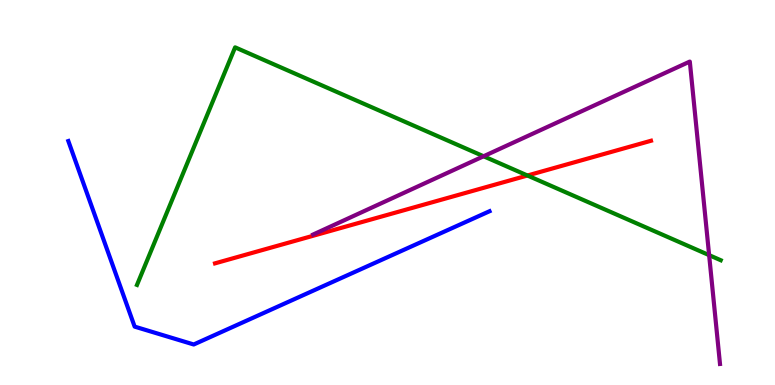[{'lines': ['blue', 'red'], 'intersections': []}, {'lines': ['green', 'red'], 'intersections': [{'x': 6.81, 'y': 5.44}]}, {'lines': ['purple', 'red'], 'intersections': []}, {'lines': ['blue', 'green'], 'intersections': []}, {'lines': ['blue', 'purple'], 'intersections': []}, {'lines': ['green', 'purple'], 'intersections': [{'x': 6.24, 'y': 5.94}, {'x': 9.15, 'y': 3.37}]}]